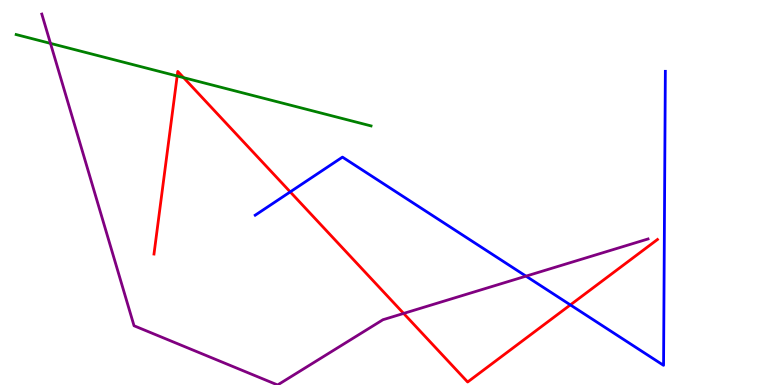[{'lines': ['blue', 'red'], 'intersections': [{'x': 3.74, 'y': 5.02}, {'x': 7.36, 'y': 2.08}]}, {'lines': ['green', 'red'], 'intersections': [{'x': 2.29, 'y': 8.03}, {'x': 2.37, 'y': 7.98}]}, {'lines': ['purple', 'red'], 'intersections': [{'x': 5.21, 'y': 1.86}]}, {'lines': ['blue', 'green'], 'intersections': []}, {'lines': ['blue', 'purple'], 'intersections': [{'x': 6.79, 'y': 2.83}]}, {'lines': ['green', 'purple'], 'intersections': [{'x': 0.651, 'y': 8.87}]}]